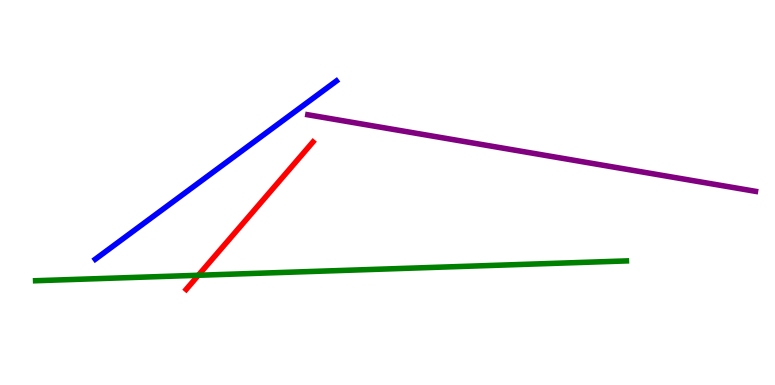[{'lines': ['blue', 'red'], 'intersections': []}, {'lines': ['green', 'red'], 'intersections': [{'x': 2.56, 'y': 2.85}]}, {'lines': ['purple', 'red'], 'intersections': []}, {'lines': ['blue', 'green'], 'intersections': []}, {'lines': ['blue', 'purple'], 'intersections': []}, {'lines': ['green', 'purple'], 'intersections': []}]